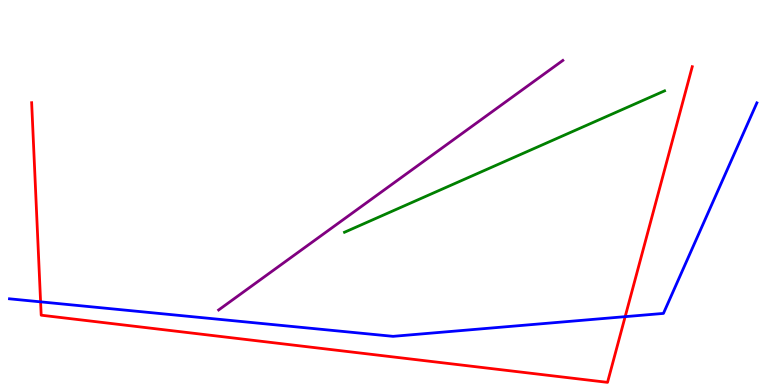[{'lines': ['blue', 'red'], 'intersections': [{'x': 0.524, 'y': 2.16}, {'x': 8.07, 'y': 1.78}]}, {'lines': ['green', 'red'], 'intersections': []}, {'lines': ['purple', 'red'], 'intersections': []}, {'lines': ['blue', 'green'], 'intersections': []}, {'lines': ['blue', 'purple'], 'intersections': []}, {'lines': ['green', 'purple'], 'intersections': []}]